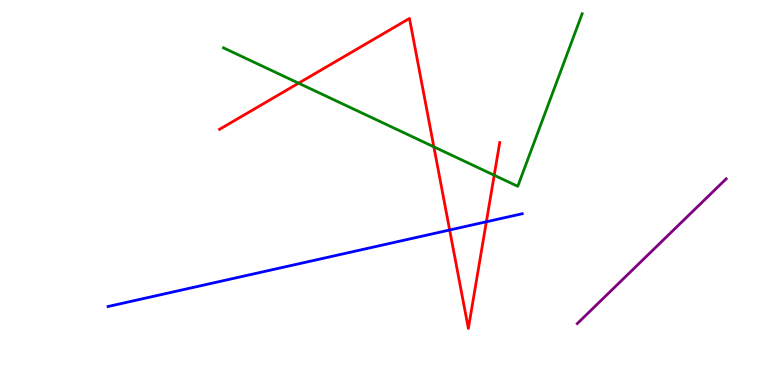[{'lines': ['blue', 'red'], 'intersections': [{'x': 5.8, 'y': 4.03}, {'x': 6.28, 'y': 4.24}]}, {'lines': ['green', 'red'], 'intersections': [{'x': 3.85, 'y': 7.84}, {'x': 5.6, 'y': 6.19}, {'x': 6.38, 'y': 5.45}]}, {'lines': ['purple', 'red'], 'intersections': []}, {'lines': ['blue', 'green'], 'intersections': []}, {'lines': ['blue', 'purple'], 'intersections': []}, {'lines': ['green', 'purple'], 'intersections': []}]